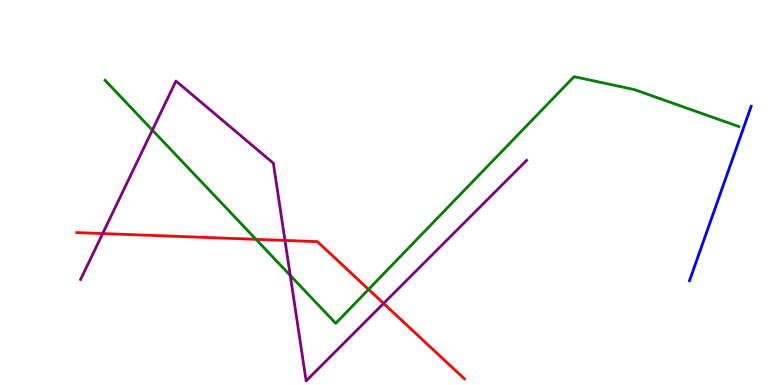[{'lines': ['blue', 'red'], 'intersections': []}, {'lines': ['green', 'red'], 'intersections': [{'x': 3.3, 'y': 3.78}, {'x': 4.76, 'y': 2.48}]}, {'lines': ['purple', 'red'], 'intersections': [{'x': 1.32, 'y': 3.93}, {'x': 3.68, 'y': 3.76}, {'x': 4.95, 'y': 2.12}]}, {'lines': ['blue', 'green'], 'intersections': []}, {'lines': ['blue', 'purple'], 'intersections': []}, {'lines': ['green', 'purple'], 'intersections': [{'x': 1.97, 'y': 6.62}, {'x': 3.75, 'y': 2.85}]}]